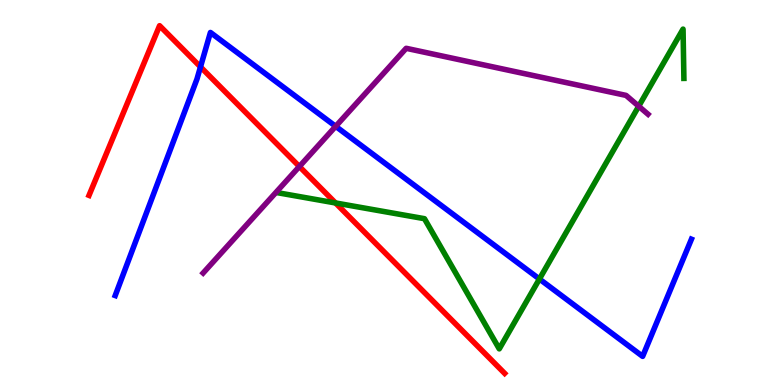[{'lines': ['blue', 'red'], 'intersections': [{'x': 2.59, 'y': 8.26}]}, {'lines': ['green', 'red'], 'intersections': [{'x': 4.33, 'y': 4.73}]}, {'lines': ['purple', 'red'], 'intersections': [{'x': 3.86, 'y': 5.67}]}, {'lines': ['blue', 'green'], 'intersections': [{'x': 6.96, 'y': 2.75}]}, {'lines': ['blue', 'purple'], 'intersections': [{'x': 4.33, 'y': 6.72}]}, {'lines': ['green', 'purple'], 'intersections': [{'x': 8.24, 'y': 7.24}]}]